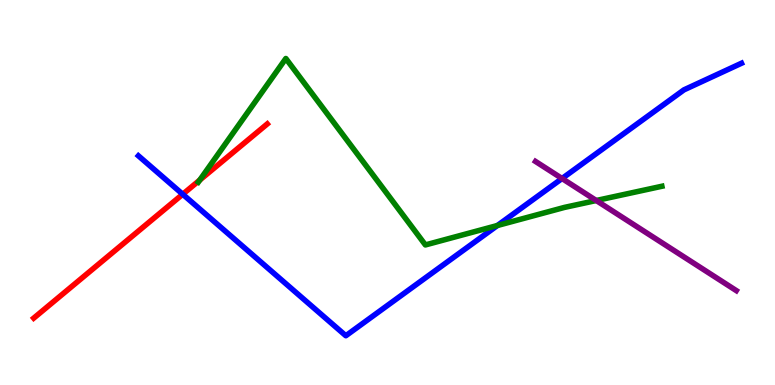[{'lines': ['blue', 'red'], 'intersections': [{'x': 2.36, 'y': 4.95}]}, {'lines': ['green', 'red'], 'intersections': [{'x': 2.58, 'y': 5.32}]}, {'lines': ['purple', 'red'], 'intersections': []}, {'lines': ['blue', 'green'], 'intersections': [{'x': 6.42, 'y': 4.14}]}, {'lines': ['blue', 'purple'], 'intersections': [{'x': 7.25, 'y': 5.36}]}, {'lines': ['green', 'purple'], 'intersections': [{'x': 7.69, 'y': 4.79}]}]